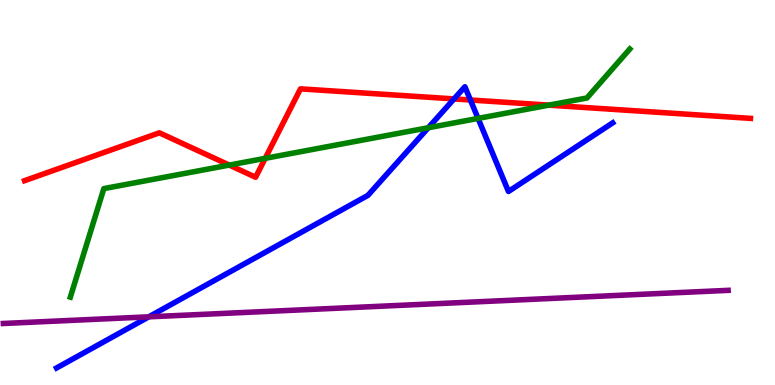[{'lines': ['blue', 'red'], 'intersections': [{'x': 5.86, 'y': 7.43}, {'x': 6.07, 'y': 7.4}]}, {'lines': ['green', 'red'], 'intersections': [{'x': 2.96, 'y': 5.71}, {'x': 3.42, 'y': 5.89}, {'x': 7.08, 'y': 7.27}]}, {'lines': ['purple', 'red'], 'intersections': []}, {'lines': ['blue', 'green'], 'intersections': [{'x': 5.53, 'y': 6.68}, {'x': 6.17, 'y': 6.92}]}, {'lines': ['blue', 'purple'], 'intersections': [{'x': 1.92, 'y': 1.77}]}, {'lines': ['green', 'purple'], 'intersections': []}]